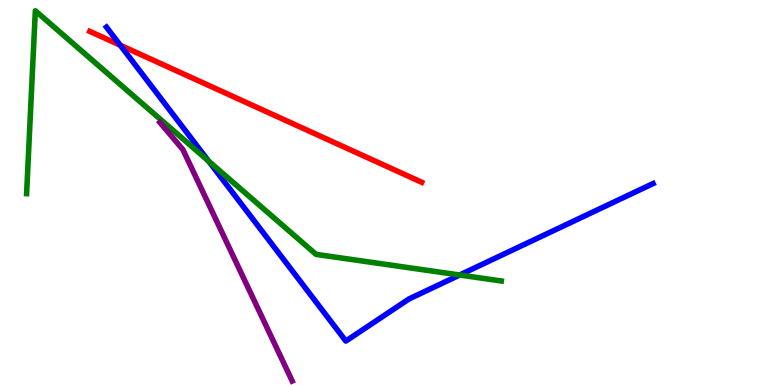[{'lines': ['blue', 'red'], 'intersections': [{'x': 1.55, 'y': 8.83}]}, {'lines': ['green', 'red'], 'intersections': []}, {'lines': ['purple', 'red'], 'intersections': []}, {'lines': ['blue', 'green'], 'intersections': [{'x': 2.69, 'y': 5.81}, {'x': 5.93, 'y': 2.86}]}, {'lines': ['blue', 'purple'], 'intersections': []}, {'lines': ['green', 'purple'], 'intersections': []}]